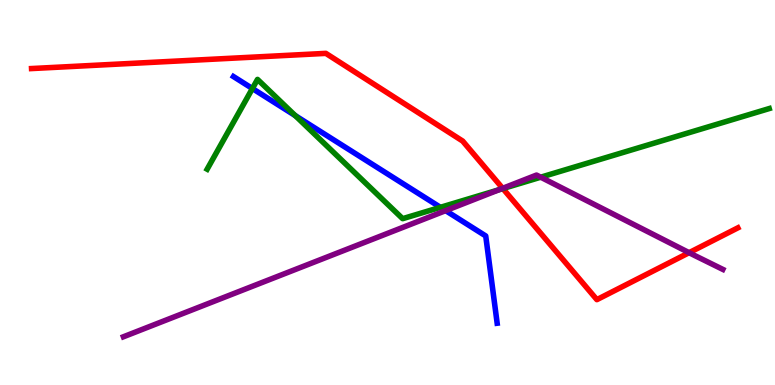[{'lines': ['blue', 'red'], 'intersections': []}, {'lines': ['green', 'red'], 'intersections': [{'x': 6.49, 'y': 5.1}]}, {'lines': ['purple', 'red'], 'intersections': [{'x': 6.49, 'y': 5.11}, {'x': 8.89, 'y': 3.44}]}, {'lines': ['blue', 'green'], 'intersections': [{'x': 3.26, 'y': 7.7}, {'x': 3.81, 'y': 7.0}, {'x': 5.68, 'y': 4.61}]}, {'lines': ['blue', 'purple'], 'intersections': [{'x': 5.75, 'y': 4.53}]}, {'lines': ['green', 'purple'], 'intersections': [{'x': 6.44, 'y': 5.07}, {'x': 6.98, 'y': 5.4}]}]